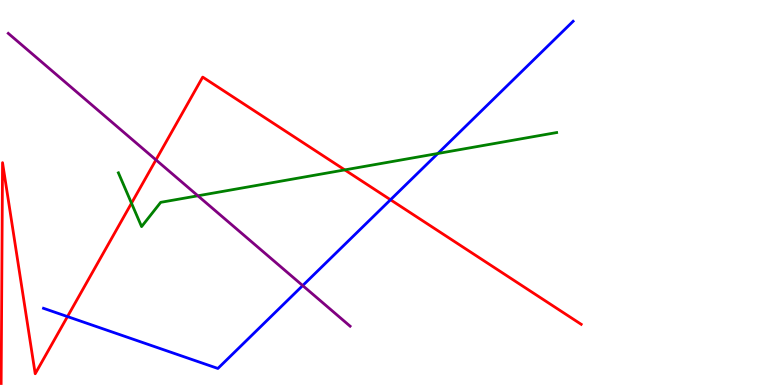[{'lines': ['blue', 'red'], 'intersections': [{'x': 0.871, 'y': 1.78}, {'x': 5.04, 'y': 4.81}]}, {'lines': ['green', 'red'], 'intersections': [{'x': 1.7, 'y': 4.72}, {'x': 4.45, 'y': 5.59}]}, {'lines': ['purple', 'red'], 'intersections': [{'x': 2.01, 'y': 5.85}]}, {'lines': ['blue', 'green'], 'intersections': [{'x': 5.65, 'y': 6.01}]}, {'lines': ['blue', 'purple'], 'intersections': [{'x': 3.91, 'y': 2.58}]}, {'lines': ['green', 'purple'], 'intersections': [{'x': 2.55, 'y': 4.91}]}]